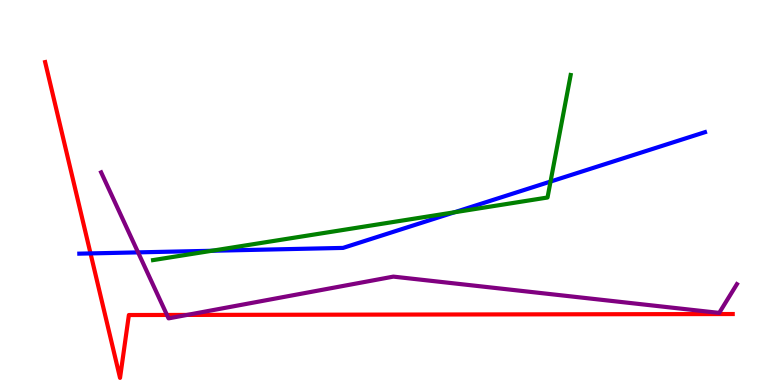[{'lines': ['blue', 'red'], 'intersections': [{'x': 1.17, 'y': 3.42}]}, {'lines': ['green', 'red'], 'intersections': []}, {'lines': ['purple', 'red'], 'intersections': [{'x': 2.15, 'y': 1.82}, {'x': 2.41, 'y': 1.82}]}, {'lines': ['blue', 'green'], 'intersections': [{'x': 2.73, 'y': 3.49}, {'x': 5.86, 'y': 4.49}, {'x': 7.1, 'y': 5.28}]}, {'lines': ['blue', 'purple'], 'intersections': [{'x': 1.78, 'y': 3.44}]}, {'lines': ['green', 'purple'], 'intersections': []}]